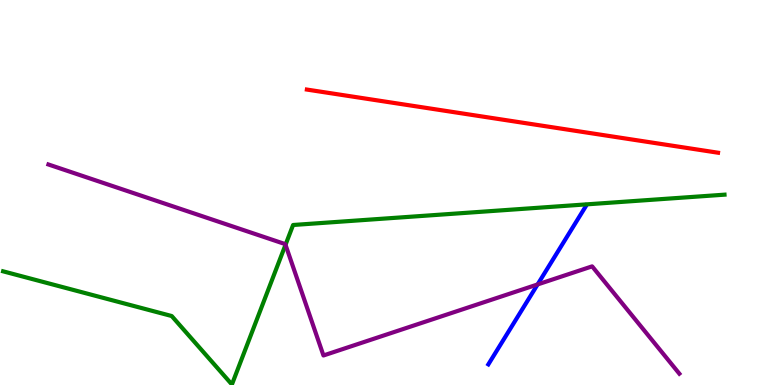[{'lines': ['blue', 'red'], 'intersections': []}, {'lines': ['green', 'red'], 'intersections': []}, {'lines': ['purple', 'red'], 'intersections': []}, {'lines': ['blue', 'green'], 'intersections': []}, {'lines': ['blue', 'purple'], 'intersections': [{'x': 6.94, 'y': 2.61}]}, {'lines': ['green', 'purple'], 'intersections': [{'x': 3.68, 'y': 3.64}]}]